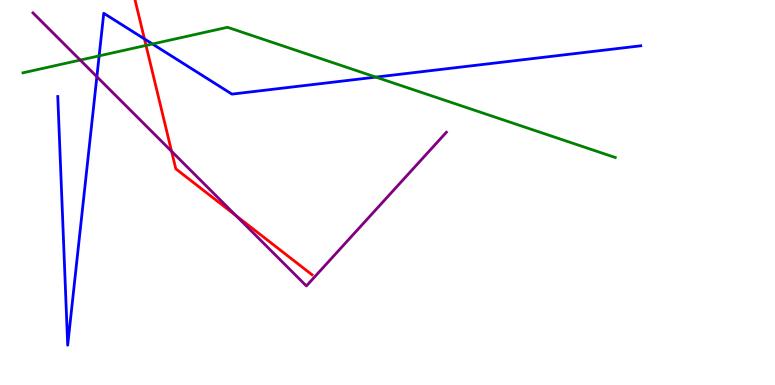[{'lines': ['blue', 'red'], 'intersections': [{'x': 1.86, 'y': 8.99}]}, {'lines': ['green', 'red'], 'intersections': [{'x': 1.88, 'y': 8.82}]}, {'lines': ['purple', 'red'], 'intersections': [{'x': 2.21, 'y': 6.07}, {'x': 3.04, 'y': 4.4}]}, {'lines': ['blue', 'green'], 'intersections': [{'x': 1.28, 'y': 8.55}, {'x': 1.97, 'y': 8.86}, {'x': 4.85, 'y': 8.0}]}, {'lines': ['blue', 'purple'], 'intersections': [{'x': 1.25, 'y': 8.01}]}, {'lines': ['green', 'purple'], 'intersections': [{'x': 1.04, 'y': 8.44}]}]